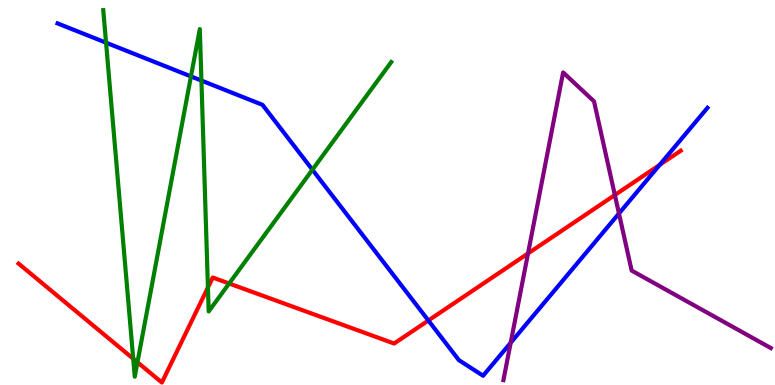[{'lines': ['blue', 'red'], 'intersections': [{'x': 5.53, 'y': 1.68}, {'x': 8.51, 'y': 5.72}]}, {'lines': ['green', 'red'], 'intersections': [{'x': 1.72, 'y': 0.682}, {'x': 1.77, 'y': 0.591}, {'x': 2.68, 'y': 2.53}, {'x': 2.96, 'y': 2.64}]}, {'lines': ['purple', 'red'], 'intersections': [{'x': 6.81, 'y': 3.42}, {'x': 7.93, 'y': 4.93}]}, {'lines': ['blue', 'green'], 'intersections': [{'x': 1.37, 'y': 8.89}, {'x': 2.46, 'y': 8.02}, {'x': 2.6, 'y': 7.91}, {'x': 4.03, 'y': 5.59}]}, {'lines': ['blue', 'purple'], 'intersections': [{'x': 6.59, 'y': 1.1}, {'x': 7.99, 'y': 4.45}]}, {'lines': ['green', 'purple'], 'intersections': []}]